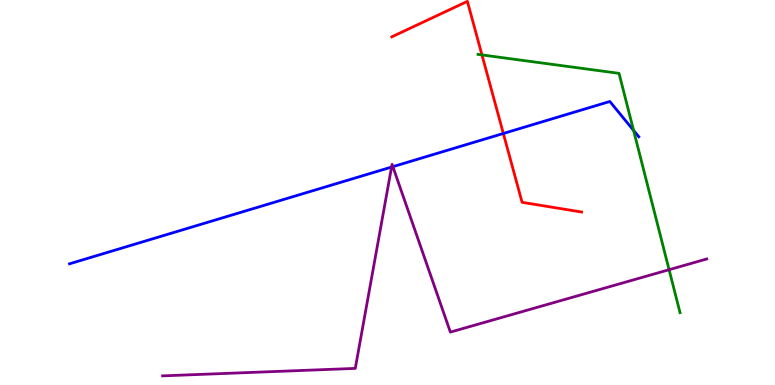[{'lines': ['blue', 'red'], 'intersections': [{'x': 6.49, 'y': 6.53}]}, {'lines': ['green', 'red'], 'intersections': [{'x': 6.22, 'y': 8.57}]}, {'lines': ['purple', 'red'], 'intersections': []}, {'lines': ['blue', 'green'], 'intersections': [{'x': 8.18, 'y': 6.61}]}, {'lines': ['blue', 'purple'], 'intersections': [{'x': 5.05, 'y': 5.66}, {'x': 5.07, 'y': 5.67}]}, {'lines': ['green', 'purple'], 'intersections': [{'x': 8.63, 'y': 2.99}]}]